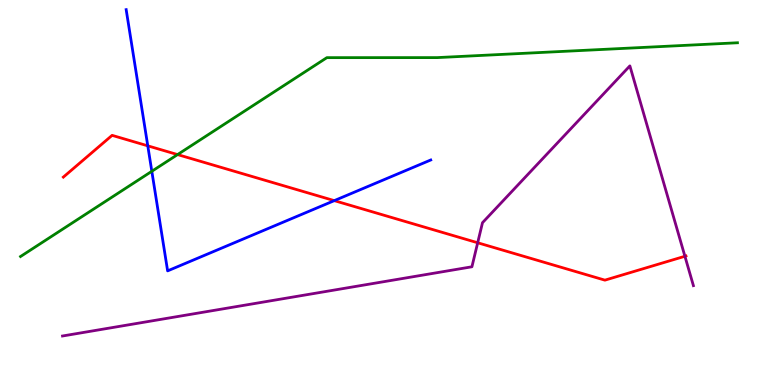[{'lines': ['blue', 'red'], 'intersections': [{'x': 1.91, 'y': 6.21}, {'x': 4.31, 'y': 4.79}]}, {'lines': ['green', 'red'], 'intersections': [{'x': 2.29, 'y': 5.98}]}, {'lines': ['purple', 'red'], 'intersections': [{'x': 6.16, 'y': 3.69}, {'x': 8.84, 'y': 3.34}]}, {'lines': ['blue', 'green'], 'intersections': [{'x': 1.96, 'y': 5.55}]}, {'lines': ['blue', 'purple'], 'intersections': []}, {'lines': ['green', 'purple'], 'intersections': []}]